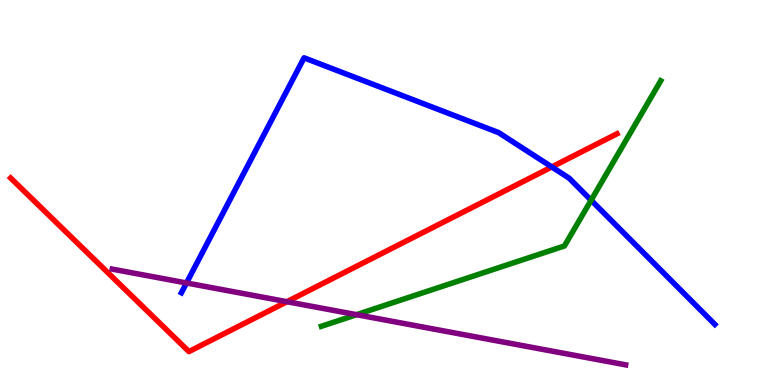[{'lines': ['blue', 'red'], 'intersections': [{'x': 7.12, 'y': 5.66}]}, {'lines': ['green', 'red'], 'intersections': []}, {'lines': ['purple', 'red'], 'intersections': [{'x': 3.7, 'y': 2.16}]}, {'lines': ['blue', 'green'], 'intersections': [{'x': 7.63, 'y': 4.8}]}, {'lines': ['blue', 'purple'], 'intersections': [{'x': 2.41, 'y': 2.65}]}, {'lines': ['green', 'purple'], 'intersections': [{'x': 4.6, 'y': 1.83}]}]